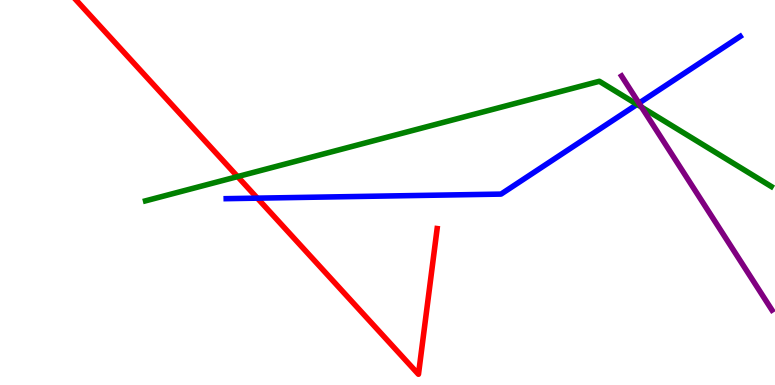[{'lines': ['blue', 'red'], 'intersections': [{'x': 3.32, 'y': 4.85}]}, {'lines': ['green', 'red'], 'intersections': [{'x': 3.07, 'y': 5.41}]}, {'lines': ['purple', 'red'], 'intersections': []}, {'lines': ['blue', 'green'], 'intersections': [{'x': 8.22, 'y': 7.29}]}, {'lines': ['blue', 'purple'], 'intersections': [{'x': 8.25, 'y': 7.32}]}, {'lines': ['green', 'purple'], 'intersections': [{'x': 8.28, 'y': 7.22}]}]